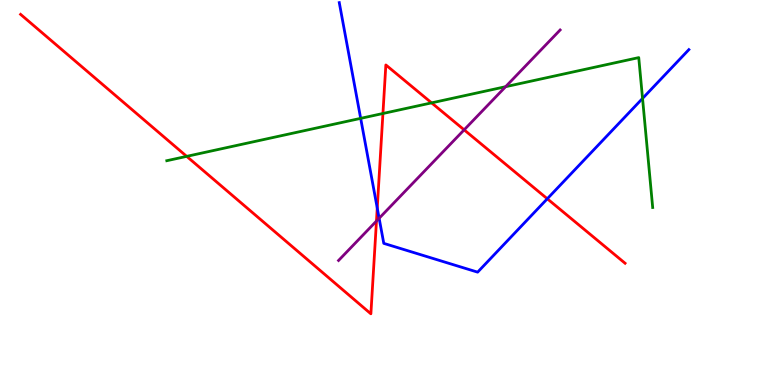[{'lines': ['blue', 'red'], 'intersections': [{'x': 4.87, 'y': 4.6}, {'x': 7.06, 'y': 4.84}]}, {'lines': ['green', 'red'], 'intersections': [{'x': 2.41, 'y': 5.94}, {'x': 4.94, 'y': 7.05}, {'x': 5.57, 'y': 7.33}]}, {'lines': ['purple', 'red'], 'intersections': [{'x': 4.86, 'y': 4.26}, {'x': 5.99, 'y': 6.63}]}, {'lines': ['blue', 'green'], 'intersections': [{'x': 4.65, 'y': 6.93}, {'x': 8.29, 'y': 7.44}]}, {'lines': ['blue', 'purple'], 'intersections': [{'x': 4.89, 'y': 4.33}]}, {'lines': ['green', 'purple'], 'intersections': [{'x': 6.52, 'y': 7.75}]}]